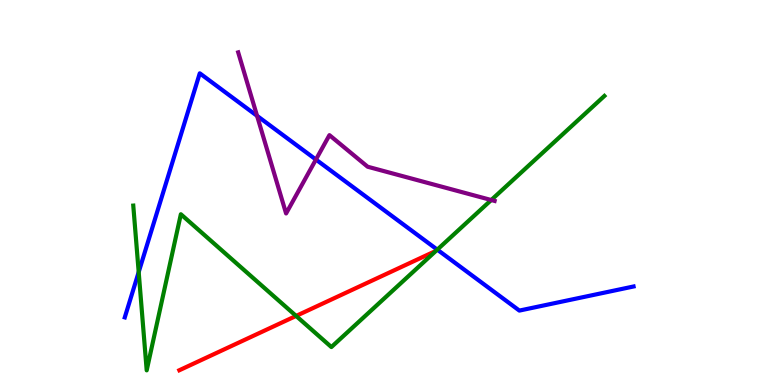[{'lines': ['blue', 'red'], 'intersections': []}, {'lines': ['green', 'red'], 'intersections': [{'x': 3.82, 'y': 1.79}]}, {'lines': ['purple', 'red'], 'intersections': []}, {'lines': ['blue', 'green'], 'intersections': [{'x': 1.79, 'y': 2.93}, {'x': 5.64, 'y': 3.52}]}, {'lines': ['blue', 'purple'], 'intersections': [{'x': 3.32, 'y': 6.99}, {'x': 4.08, 'y': 5.86}]}, {'lines': ['green', 'purple'], 'intersections': [{'x': 6.34, 'y': 4.8}]}]